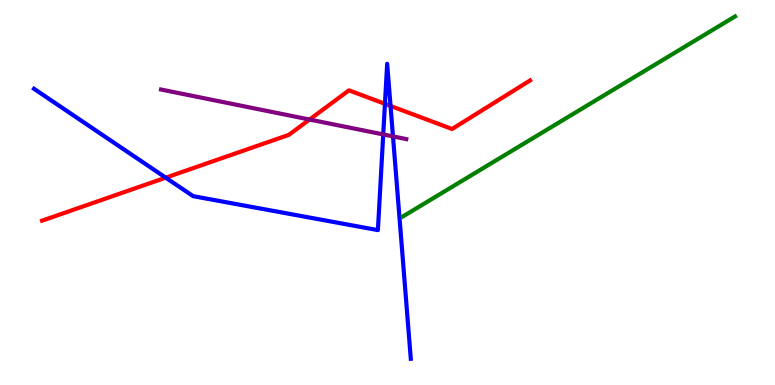[{'lines': ['blue', 'red'], 'intersections': [{'x': 2.14, 'y': 5.39}, {'x': 4.97, 'y': 7.3}, {'x': 5.04, 'y': 7.25}]}, {'lines': ['green', 'red'], 'intersections': []}, {'lines': ['purple', 'red'], 'intersections': [{'x': 3.99, 'y': 6.9}]}, {'lines': ['blue', 'green'], 'intersections': []}, {'lines': ['blue', 'purple'], 'intersections': [{'x': 4.94, 'y': 6.51}, {'x': 5.07, 'y': 6.46}]}, {'lines': ['green', 'purple'], 'intersections': []}]